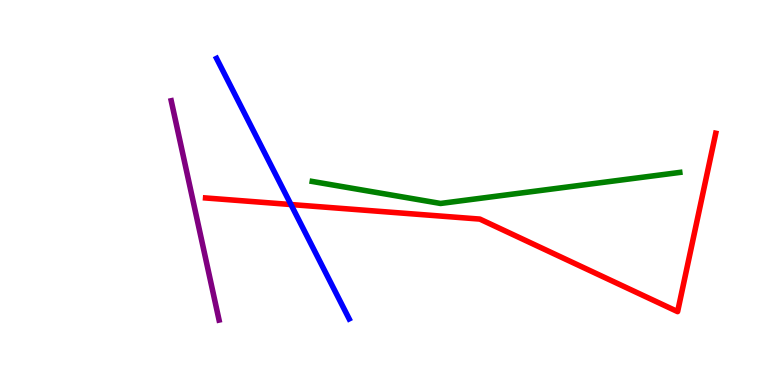[{'lines': ['blue', 'red'], 'intersections': [{'x': 3.75, 'y': 4.69}]}, {'lines': ['green', 'red'], 'intersections': []}, {'lines': ['purple', 'red'], 'intersections': []}, {'lines': ['blue', 'green'], 'intersections': []}, {'lines': ['blue', 'purple'], 'intersections': []}, {'lines': ['green', 'purple'], 'intersections': []}]